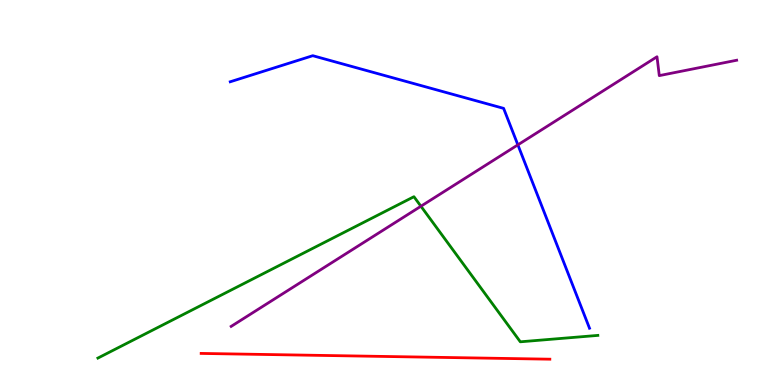[{'lines': ['blue', 'red'], 'intersections': []}, {'lines': ['green', 'red'], 'intersections': []}, {'lines': ['purple', 'red'], 'intersections': []}, {'lines': ['blue', 'green'], 'intersections': []}, {'lines': ['blue', 'purple'], 'intersections': [{'x': 6.68, 'y': 6.24}]}, {'lines': ['green', 'purple'], 'intersections': [{'x': 5.43, 'y': 4.64}]}]